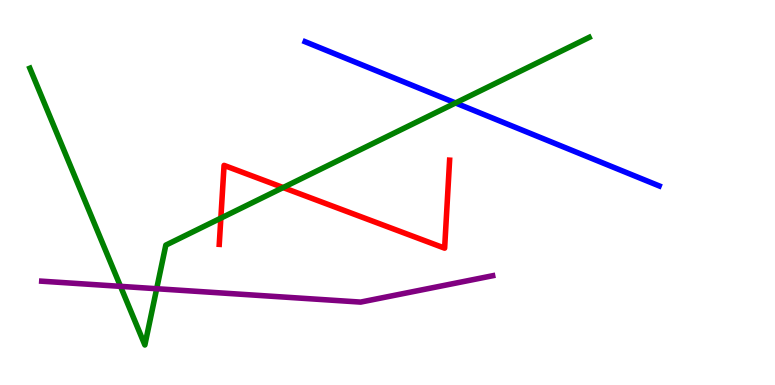[{'lines': ['blue', 'red'], 'intersections': []}, {'lines': ['green', 'red'], 'intersections': [{'x': 2.85, 'y': 4.33}, {'x': 3.65, 'y': 5.13}]}, {'lines': ['purple', 'red'], 'intersections': []}, {'lines': ['blue', 'green'], 'intersections': [{'x': 5.88, 'y': 7.33}]}, {'lines': ['blue', 'purple'], 'intersections': []}, {'lines': ['green', 'purple'], 'intersections': [{'x': 1.55, 'y': 2.56}, {'x': 2.02, 'y': 2.5}]}]